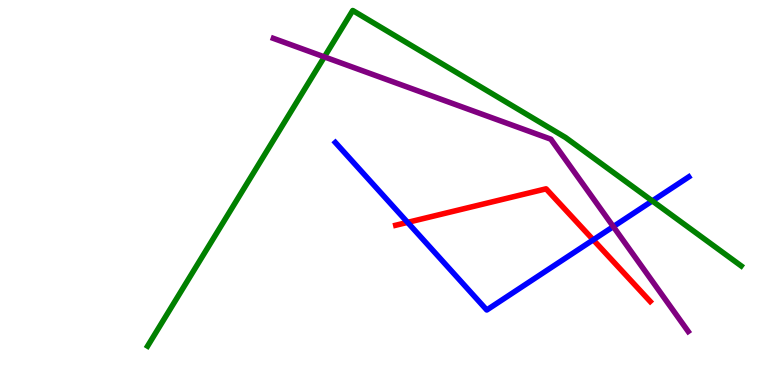[{'lines': ['blue', 'red'], 'intersections': [{'x': 5.26, 'y': 4.22}, {'x': 7.65, 'y': 3.77}]}, {'lines': ['green', 'red'], 'intersections': []}, {'lines': ['purple', 'red'], 'intersections': []}, {'lines': ['blue', 'green'], 'intersections': [{'x': 8.42, 'y': 4.78}]}, {'lines': ['blue', 'purple'], 'intersections': [{'x': 7.91, 'y': 4.11}]}, {'lines': ['green', 'purple'], 'intersections': [{'x': 4.19, 'y': 8.52}]}]